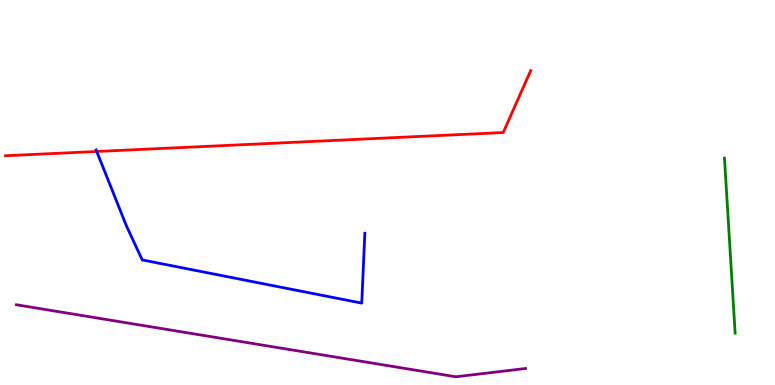[{'lines': ['blue', 'red'], 'intersections': [{'x': 1.25, 'y': 6.07}]}, {'lines': ['green', 'red'], 'intersections': []}, {'lines': ['purple', 'red'], 'intersections': []}, {'lines': ['blue', 'green'], 'intersections': []}, {'lines': ['blue', 'purple'], 'intersections': []}, {'lines': ['green', 'purple'], 'intersections': []}]